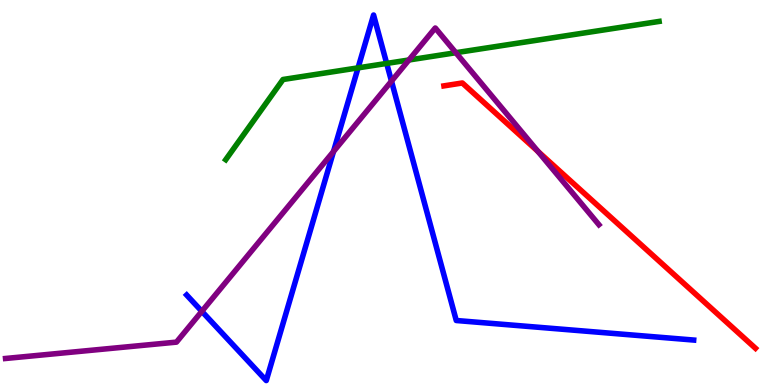[{'lines': ['blue', 'red'], 'intersections': []}, {'lines': ['green', 'red'], 'intersections': []}, {'lines': ['purple', 'red'], 'intersections': [{'x': 6.94, 'y': 6.07}]}, {'lines': ['blue', 'green'], 'intersections': [{'x': 4.62, 'y': 8.24}, {'x': 4.99, 'y': 8.35}]}, {'lines': ['blue', 'purple'], 'intersections': [{'x': 2.6, 'y': 1.91}, {'x': 4.3, 'y': 6.06}, {'x': 5.05, 'y': 7.89}]}, {'lines': ['green', 'purple'], 'intersections': [{'x': 5.28, 'y': 8.44}, {'x': 5.88, 'y': 8.63}]}]